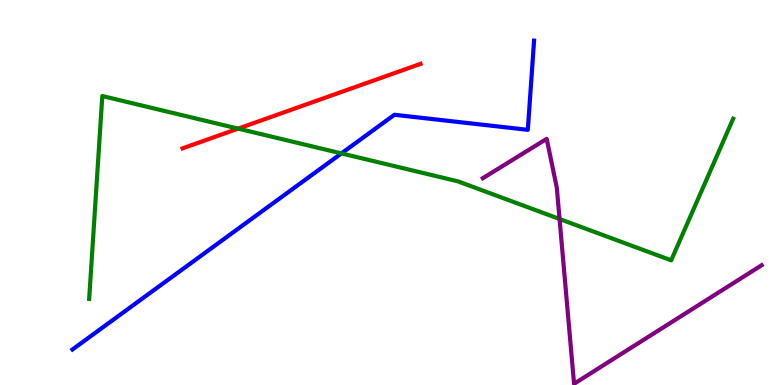[{'lines': ['blue', 'red'], 'intersections': []}, {'lines': ['green', 'red'], 'intersections': [{'x': 3.07, 'y': 6.66}]}, {'lines': ['purple', 'red'], 'intersections': []}, {'lines': ['blue', 'green'], 'intersections': [{'x': 4.41, 'y': 6.02}]}, {'lines': ['blue', 'purple'], 'intersections': []}, {'lines': ['green', 'purple'], 'intersections': [{'x': 7.22, 'y': 4.31}]}]